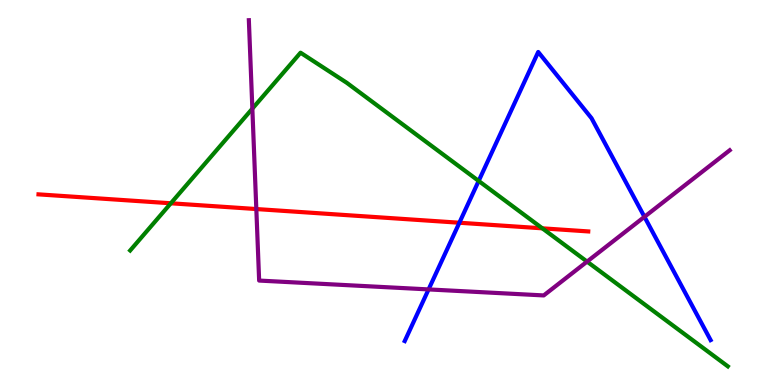[{'lines': ['blue', 'red'], 'intersections': [{'x': 5.93, 'y': 4.21}]}, {'lines': ['green', 'red'], 'intersections': [{'x': 2.2, 'y': 4.72}, {'x': 7.0, 'y': 4.07}]}, {'lines': ['purple', 'red'], 'intersections': [{'x': 3.31, 'y': 4.57}]}, {'lines': ['blue', 'green'], 'intersections': [{'x': 6.18, 'y': 5.3}]}, {'lines': ['blue', 'purple'], 'intersections': [{'x': 5.53, 'y': 2.48}, {'x': 8.32, 'y': 4.37}]}, {'lines': ['green', 'purple'], 'intersections': [{'x': 3.26, 'y': 7.18}, {'x': 7.58, 'y': 3.21}]}]